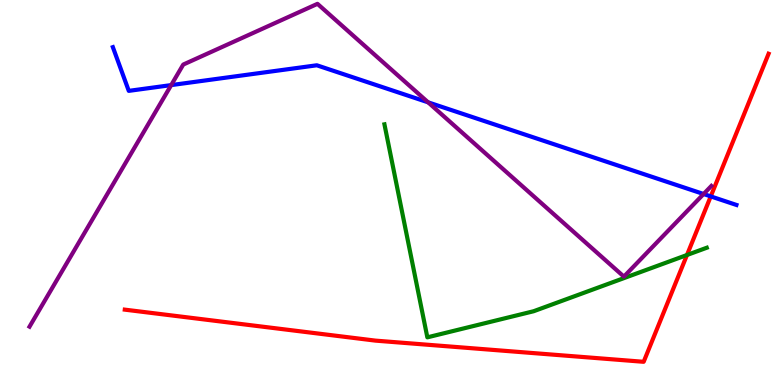[{'lines': ['blue', 'red'], 'intersections': [{'x': 9.17, 'y': 4.9}]}, {'lines': ['green', 'red'], 'intersections': [{'x': 8.86, 'y': 3.38}]}, {'lines': ['purple', 'red'], 'intersections': []}, {'lines': ['blue', 'green'], 'intersections': []}, {'lines': ['blue', 'purple'], 'intersections': [{'x': 2.21, 'y': 7.79}, {'x': 5.52, 'y': 7.34}, {'x': 9.08, 'y': 4.96}]}, {'lines': ['green', 'purple'], 'intersections': []}]